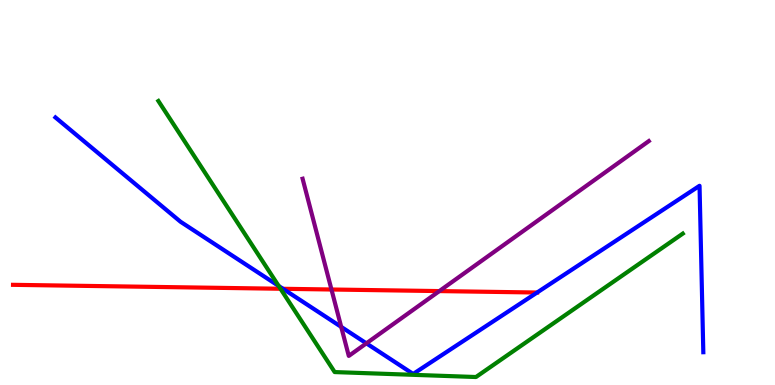[{'lines': ['blue', 'red'], 'intersections': [{'x': 3.65, 'y': 2.5}, {'x': 6.93, 'y': 2.4}]}, {'lines': ['green', 'red'], 'intersections': [{'x': 3.62, 'y': 2.5}]}, {'lines': ['purple', 'red'], 'intersections': [{'x': 4.28, 'y': 2.48}, {'x': 5.67, 'y': 2.44}]}, {'lines': ['blue', 'green'], 'intersections': [{'x': 3.6, 'y': 2.57}]}, {'lines': ['blue', 'purple'], 'intersections': [{'x': 4.4, 'y': 1.51}, {'x': 4.73, 'y': 1.08}]}, {'lines': ['green', 'purple'], 'intersections': []}]